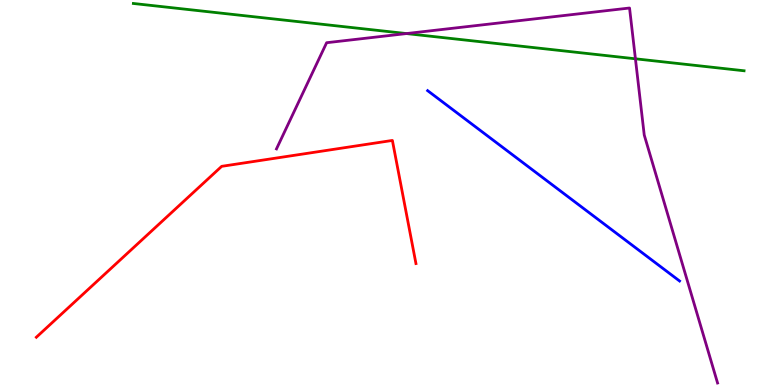[{'lines': ['blue', 'red'], 'intersections': []}, {'lines': ['green', 'red'], 'intersections': []}, {'lines': ['purple', 'red'], 'intersections': []}, {'lines': ['blue', 'green'], 'intersections': []}, {'lines': ['blue', 'purple'], 'intersections': []}, {'lines': ['green', 'purple'], 'intersections': [{'x': 5.24, 'y': 9.13}, {'x': 8.2, 'y': 8.47}]}]